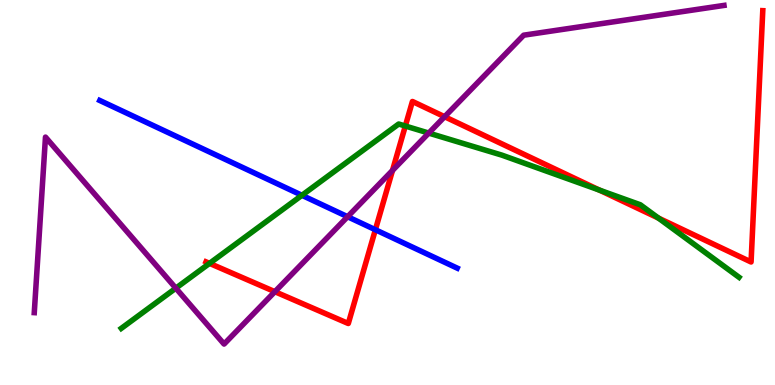[{'lines': ['blue', 'red'], 'intersections': [{'x': 4.84, 'y': 4.03}]}, {'lines': ['green', 'red'], 'intersections': [{'x': 2.7, 'y': 3.16}, {'x': 5.23, 'y': 6.73}, {'x': 7.73, 'y': 5.06}, {'x': 8.5, 'y': 4.34}]}, {'lines': ['purple', 'red'], 'intersections': [{'x': 3.55, 'y': 2.42}, {'x': 5.06, 'y': 5.57}, {'x': 5.74, 'y': 6.97}]}, {'lines': ['blue', 'green'], 'intersections': [{'x': 3.9, 'y': 4.93}]}, {'lines': ['blue', 'purple'], 'intersections': [{'x': 4.49, 'y': 4.37}]}, {'lines': ['green', 'purple'], 'intersections': [{'x': 2.27, 'y': 2.51}, {'x': 5.53, 'y': 6.54}]}]